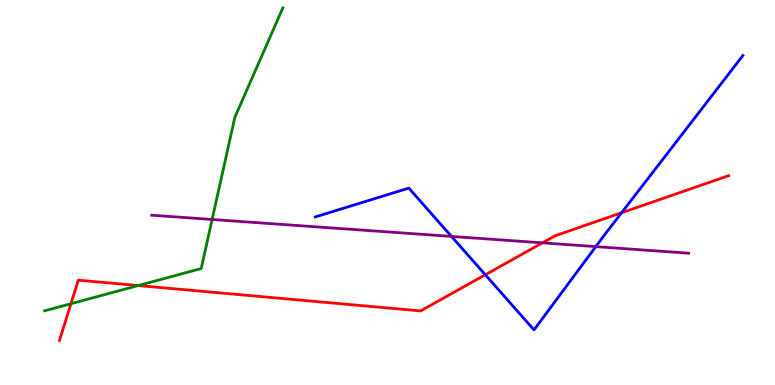[{'lines': ['blue', 'red'], 'intersections': [{'x': 6.26, 'y': 2.86}, {'x': 8.02, 'y': 4.47}]}, {'lines': ['green', 'red'], 'intersections': [{'x': 0.916, 'y': 2.11}, {'x': 1.78, 'y': 2.58}]}, {'lines': ['purple', 'red'], 'intersections': [{'x': 7.0, 'y': 3.69}]}, {'lines': ['blue', 'green'], 'intersections': []}, {'lines': ['blue', 'purple'], 'intersections': [{'x': 5.83, 'y': 3.86}, {'x': 7.69, 'y': 3.59}]}, {'lines': ['green', 'purple'], 'intersections': [{'x': 2.74, 'y': 4.3}]}]